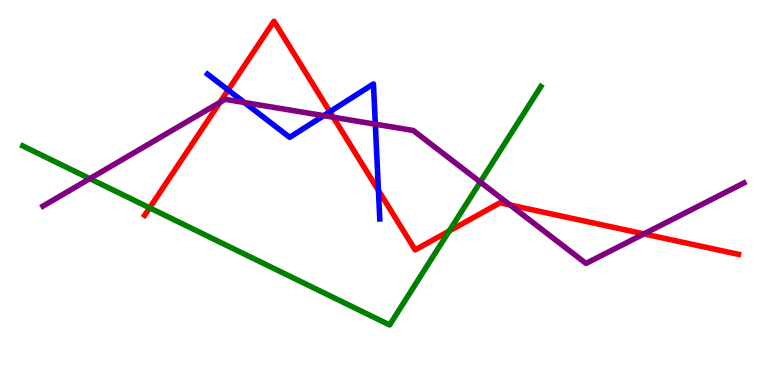[{'lines': ['blue', 'red'], 'intersections': [{'x': 2.94, 'y': 7.66}, {'x': 4.26, 'y': 7.1}, {'x': 4.88, 'y': 5.05}]}, {'lines': ['green', 'red'], 'intersections': [{'x': 1.93, 'y': 4.6}, {'x': 5.8, 'y': 4.0}]}, {'lines': ['purple', 'red'], 'intersections': [{'x': 2.84, 'y': 7.34}, {'x': 4.3, 'y': 6.96}, {'x': 6.58, 'y': 4.68}, {'x': 8.31, 'y': 3.92}]}, {'lines': ['blue', 'green'], 'intersections': []}, {'lines': ['blue', 'purple'], 'intersections': [{'x': 3.15, 'y': 7.34}, {'x': 4.18, 'y': 7.0}, {'x': 4.84, 'y': 6.77}]}, {'lines': ['green', 'purple'], 'intersections': [{'x': 1.16, 'y': 5.36}, {'x': 6.2, 'y': 5.27}]}]